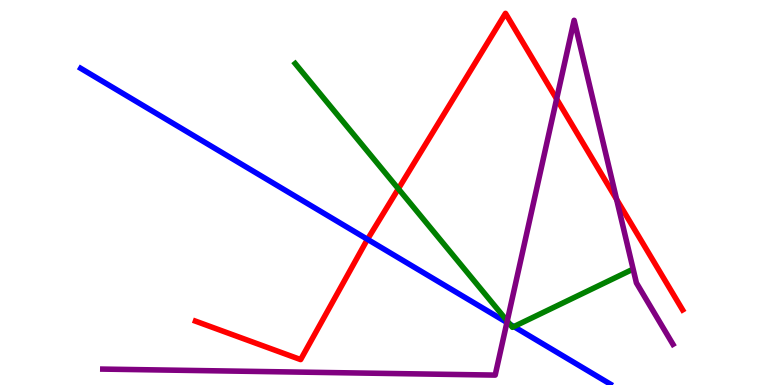[{'lines': ['blue', 'red'], 'intersections': [{'x': 4.74, 'y': 3.78}]}, {'lines': ['green', 'red'], 'intersections': [{'x': 5.14, 'y': 5.1}]}, {'lines': ['purple', 'red'], 'intersections': [{'x': 7.18, 'y': 7.43}, {'x': 7.96, 'y': 4.82}]}, {'lines': ['blue', 'green'], 'intersections': [{'x': 6.58, 'y': 1.58}, {'x': 6.63, 'y': 1.52}]}, {'lines': ['blue', 'purple'], 'intersections': [{'x': 6.54, 'y': 1.62}]}, {'lines': ['green', 'purple'], 'intersections': [{'x': 6.54, 'y': 1.66}]}]